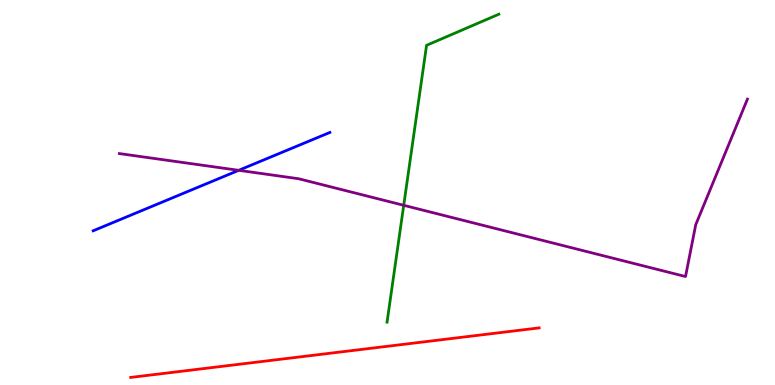[{'lines': ['blue', 'red'], 'intersections': []}, {'lines': ['green', 'red'], 'intersections': []}, {'lines': ['purple', 'red'], 'intersections': []}, {'lines': ['blue', 'green'], 'intersections': []}, {'lines': ['blue', 'purple'], 'intersections': [{'x': 3.08, 'y': 5.58}]}, {'lines': ['green', 'purple'], 'intersections': [{'x': 5.21, 'y': 4.67}]}]